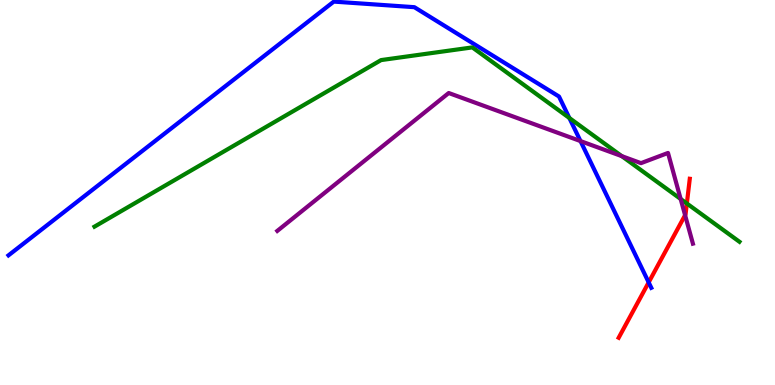[{'lines': ['blue', 'red'], 'intersections': [{'x': 8.37, 'y': 2.67}]}, {'lines': ['green', 'red'], 'intersections': [{'x': 8.86, 'y': 4.71}]}, {'lines': ['purple', 'red'], 'intersections': [{'x': 8.84, 'y': 4.41}]}, {'lines': ['blue', 'green'], 'intersections': [{'x': 7.35, 'y': 6.94}]}, {'lines': ['blue', 'purple'], 'intersections': [{'x': 7.49, 'y': 6.34}]}, {'lines': ['green', 'purple'], 'intersections': [{'x': 8.02, 'y': 5.94}, {'x': 8.78, 'y': 4.83}]}]